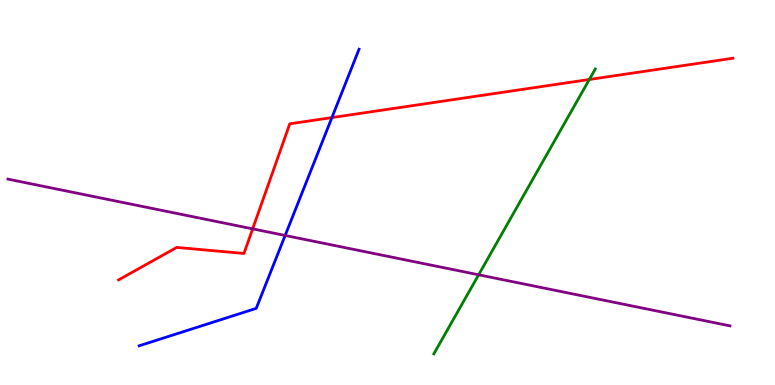[{'lines': ['blue', 'red'], 'intersections': [{'x': 4.28, 'y': 6.95}]}, {'lines': ['green', 'red'], 'intersections': [{'x': 7.6, 'y': 7.94}]}, {'lines': ['purple', 'red'], 'intersections': [{'x': 3.26, 'y': 4.06}]}, {'lines': ['blue', 'green'], 'intersections': []}, {'lines': ['blue', 'purple'], 'intersections': [{'x': 3.68, 'y': 3.88}]}, {'lines': ['green', 'purple'], 'intersections': [{'x': 6.18, 'y': 2.86}]}]